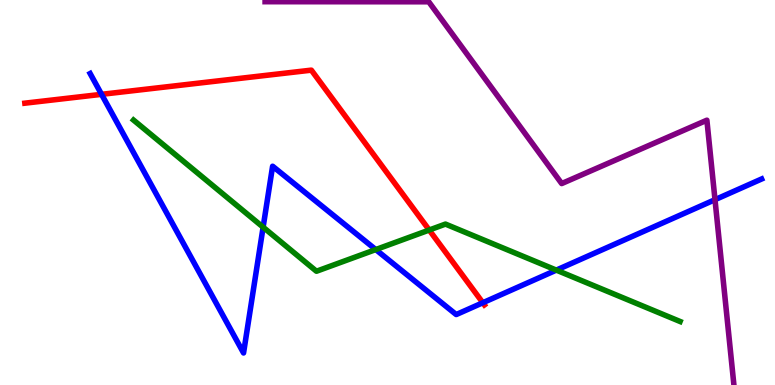[{'lines': ['blue', 'red'], 'intersections': [{'x': 1.31, 'y': 7.55}, {'x': 6.23, 'y': 2.14}]}, {'lines': ['green', 'red'], 'intersections': [{'x': 5.54, 'y': 4.03}]}, {'lines': ['purple', 'red'], 'intersections': []}, {'lines': ['blue', 'green'], 'intersections': [{'x': 3.4, 'y': 4.1}, {'x': 4.85, 'y': 3.52}, {'x': 7.18, 'y': 2.98}]}, {'lines': ['blue', 'purple'], 'intersections': [{'x': 9.23, 'y': 4.81}]}, {'lines': ['green', 'purple'], 'intersections': []}]